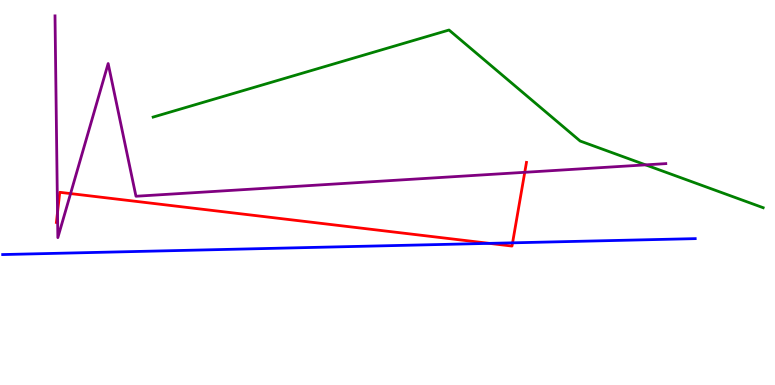[{'lines': ['blue', 'red'], 'intersections': [{'x': 6.31, 'y': 3.68}, {'x': 6.61, 'y': 3.69}]}, {'lines': ['green', 'red'], 'intersections': []}, {'lines': ['purple', 'red'], 'intersections': [{'x': 0.742, 'y': 4.48}, {'x': 0.911, 'y': 4.97}, {'x': 6.77, 'y': 5.52}]}, {'lines': ['blue', 'green'], 'intersections': []}, {'lines': ['blue', 'purple'], 'intersections': []}, {'lines': ['green', 'purple'], 'intersections': [{'x': 8.33, 'y': 5.72}]}]